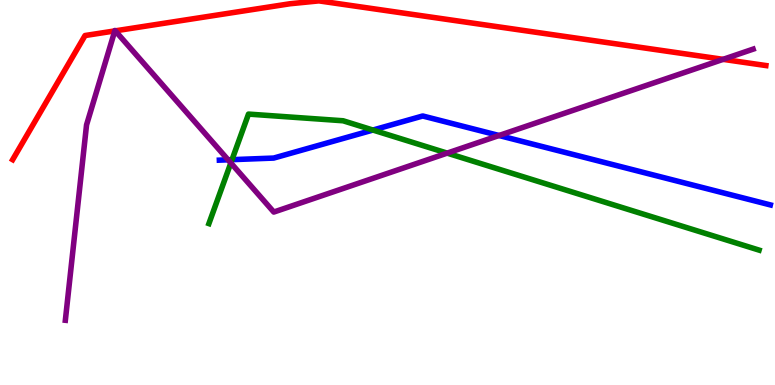[{'lines': ['blue', 'red'], 'intersections': []}, {'lines': ['green', 'red'], 'intersections': []}, {'lines': ['purple', 'red'], 'intersections': [{'x': 1.48, 'y': 9.2}, {'x': 1.49, 'y': 9.2}, {'x': 9.33, 'y': 8.46}]}, {'lines': ['blue', 'green'], 'intersections': [{'x': 2.99, 'y': 5.85}, {'x': 4.81, 'y': 6.62}]}, {'lines': ['blue', 'purple'], 'intersections': [{'x': 2.94, 'y': 5.85}, {'x': 6.44, 'y': 6.48}]}, {'lines': ['green', 'purple'], 'intersections': [{'x': 2.98, 'y': 5.77}, {'x': 5.77, 'y': 6.02}]}]